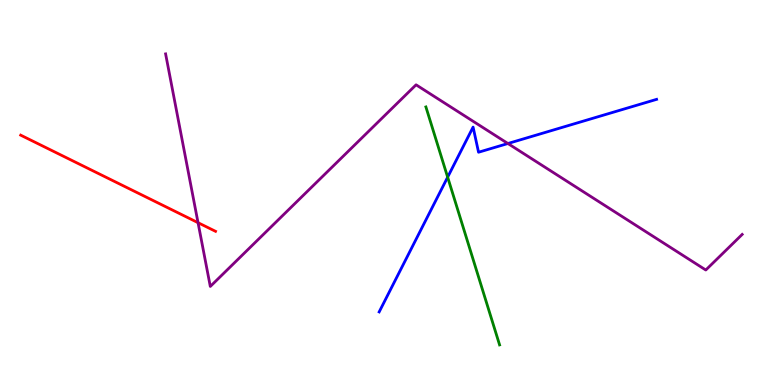[{'lines': ['blue', 'red'], 'intersections': []}, {'lines': ['green', 'red'], 'intersections': []}, {'lines': ['purple', 'red'], 'intersections': [{'x': 2.56, 'y': 4.22}]}, {'lines': ['blue', 'green'], 'intersections': [{'x': 5.78, 'y': 5.4}]}, {'lines': ['blue', 'purple'], 'intersections': [{'x': 6.55, 'y': 6.27}]}, {'lines': ['green', 'purple'], 'intersections': []}]